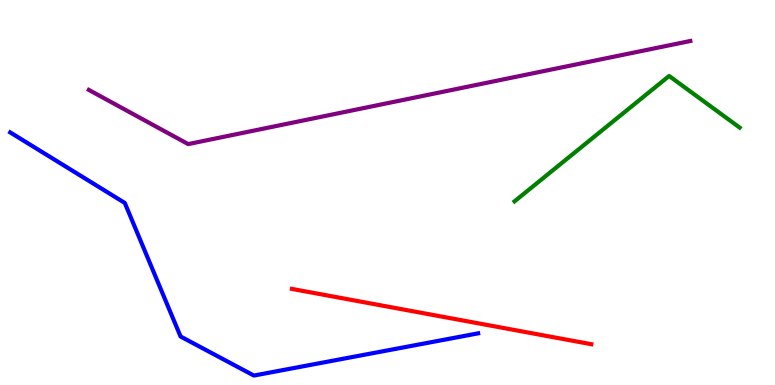[{'lines': ['blue', 'red'], 'intersections': []}, {'lines': ['green', 'red'], 'intersections': []}, {'lines': ['purple', 'red'], 'intersections': []}, {'lines': ['blue', 'green'], 'intersections': []}, {'lines': ['blue', 'purple'], 'intersections': []}, {'lines': ['green', 'purple'], 'intersections': []}]